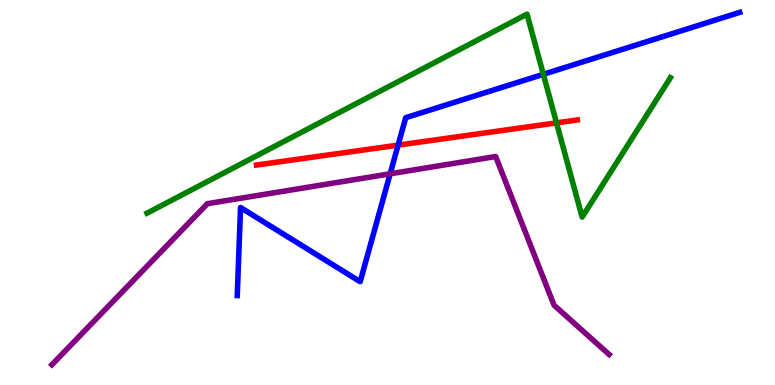[{'lines': ['blue', 'red'], 'intersections': [{'x': 5.14, 'y': 6.23}]}, {'lines': ['green', 'red'], 'intersections': [{'x': 7.18, 'y': 6.81}]}, {'lines': ['purple', 'red'], 'intersections': []}, {'lines': ['blue', 'green'], 'intersections': [{'x': 7.01, 'y': 8.07}]}, {'lines': ['blue', 'purple'], 'intersections': [{'x': 5.03, 'y': 5.49}]}, {'lines': ['green', 'purple'], 'intersections': []}]